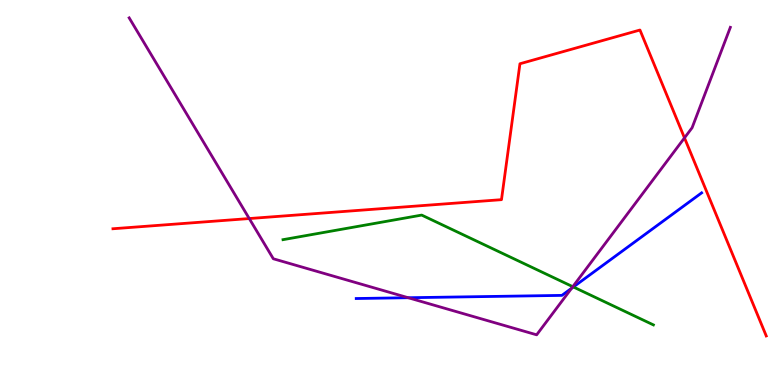[{'lines': ['blue', 'red'], 'intersections': []}, {'lines': ['green', 'red'], 'intersections': []}, {'lines': ['purple', 'red'], 'intersections': [{'x': 3.22, 'y': 4.32}, {'x': 8.83, 'y': 6.42}]}, {'lines': ['blue', 'green'], 'intersections': [{'x': 7.4, 'y': 2.55}]}, {'lines': ['blue', 'purple'], 'intersections': [{'x': 5.27, 'y': 2.27}, {'x': 7.38, 'y': 2.51}]}, {'lines': ['green', 'purple'], 'intersections': [{'x': 7.39, 'y': 2.55}]}]